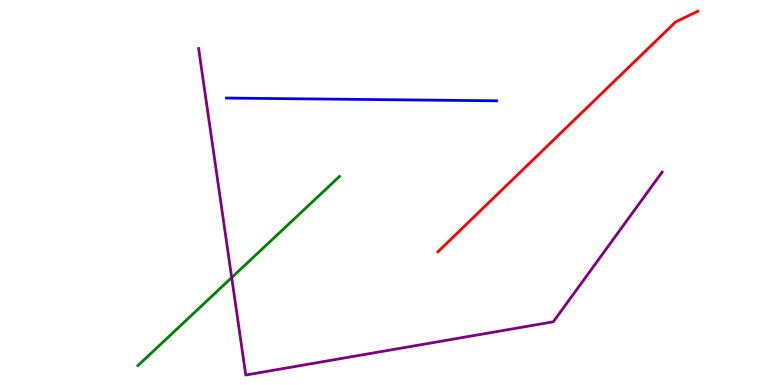[{'lines': ['blue', 'red'], 'intersections': []}, {'lines': ['green', 'red'], 'intersections': []}, {'lines': ['purple', 'red'], 'intersections': []}, {'lines': ['blue', 'green'], 'intersections': []}, {'lines': ['blue', 'purple'], 'intersections': []}, {'lines': ['green', 'purple'], 'intersections': [{'x': 2.99, 'y': 2.79}]}]